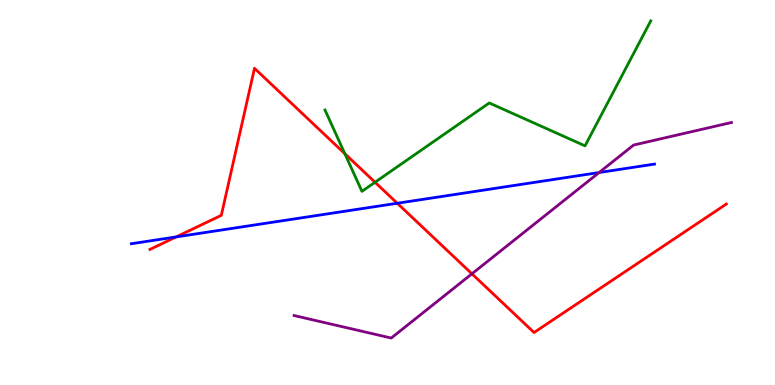[{'lines': ['blue', 'red'], 'intersections': [{'x': 2.27, 'y': 3.85}, {'x': 5.13, 'y': 4.72}]}, {'lines': ['green', 'red'], 'intersections': [{'x': 4.45, 'y': 6.01}, {'x': 4.84, 'y': 5.27}]}, {'lines': ['purple', 'red'], 'intersections': [{'x': 6.09, 'y': 2.89}]}, {'lines': ['blue', 'green'], 'intersections': []}, {'lines': ['blue', 'purple'], 'intersections': [{'x': 7.73, 'y': 5.52}]}, {'lines': ['green', 'purple'], 'intersections': []}]